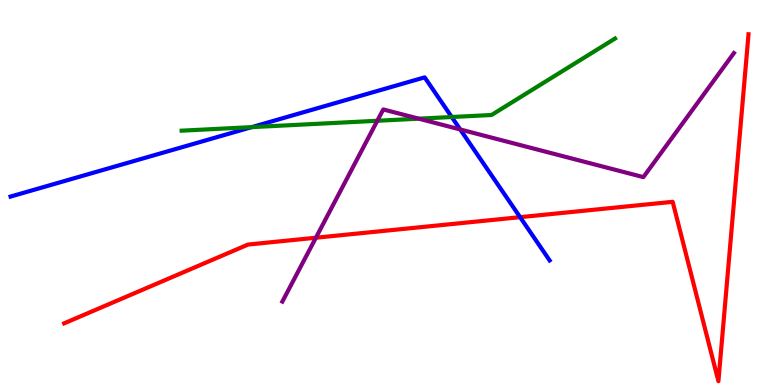[{'lines': ['blue', 'red'], 'intersections': [{'x': 6.71, 'y': 4.36}]}, {'lines': ['green', 'red'], 'intersections': []}, {'lines': ['purple', 'red'], 'intersections': [{'x': 4.08, 'y': 3.83}]}, {'lines': ['blue', 'green'], 'intersections': [{'x': 3.25, 'y': 6.7}, {'x': 5.83, 'y': 6.96}]}, {'lines': ['blue', 'purple'], 'intersections': [{'x': 5.94, 'y': 6.64}]}, {'lines': ['green', 'purple'], 'intersections': [{'x': 4.87, 'y': 6.86}, {'x': 5.4, 'y': 6.92}]}]